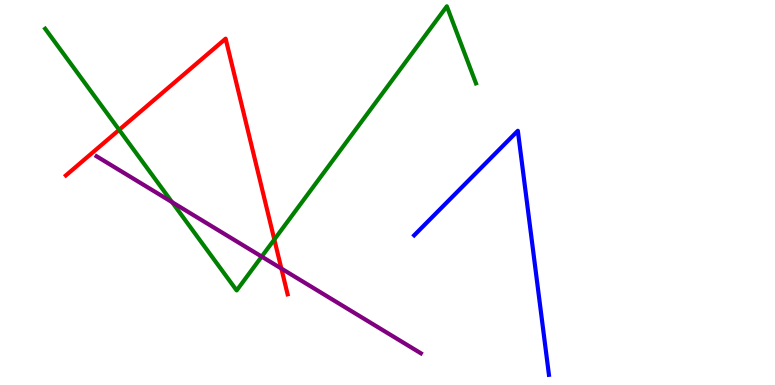[{'lines': ['blue', 'red'], 'intersections': []}, {'lines': ['green', 'red'], 'intersections': [{'x': 1.54, 'y': 6.63}, {'x': 3.54, 'y': 3.78}]}, {'lines': ['purple', 'red'], 'intersections': [{'x': 3.63, 'y': 3.02}]}, {'lines': ['blue', 'green'], 'intersections': []}, {'lines': ['blue', 'purple'], 'intersections': []}, {'lines': ['green', 'purple'], 'intersections': [{'x': 2.22, 'y': 4.75}, {'x': 3.38, 'y': 3.34}]}]